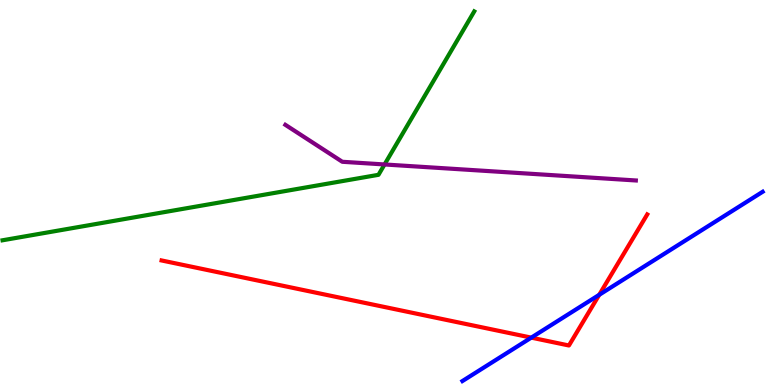[{'lines': ['blue', 'red'], 'intersections': [{'x': 6.86, 'y': 1.23}, {'x': 7.73, 'y': 2.34}]}, {'lines': ['green', 'red'], 'intersections': []}, {'lines': ['purple', 'red'], 'intersections': []}, {'lines': ['blue', 'green'], 'intersections': []}, {'lines': ['blue', 'purple'], 'intersections': []}, {'lines': ['green', 'purple'], 'intersections': [{'x': 4.96, 'y': 5.73}]}]